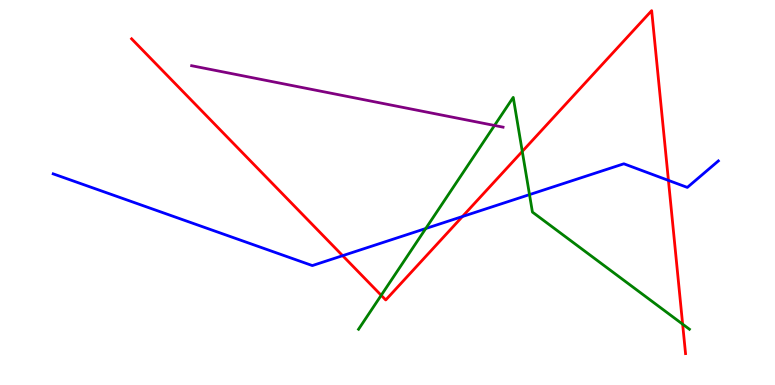[{'lines': ['blue', 'red'], 'intersections': [{'x': 4.42, 'y': 3.36}, {'x': 5.97, 'y': 4.38}, {'x': 8.62, 'y': 5.31}]}, {'lines': ['green', 'red'], 'intersections': [{'x': 4.92, 'y': 2.33}, {'x': 6.74, 'y': 6.07}, {'x': 8.81, 'y': 1.58}]}, {'lines': ['purple', 'red'], 'intersections': []}, {'lines': ['blue', 'green'], 'intersections': [{'x': 5.49, 'y': 4.06}, {'x': 6.83, 'y': 4.94}]}, {'lines': ['blue', 'purple'], 'intersections': []}, {'lines': ['green', 'purple'], 'intersections': [{'x': 6.38, 'y': 6.74}]}]